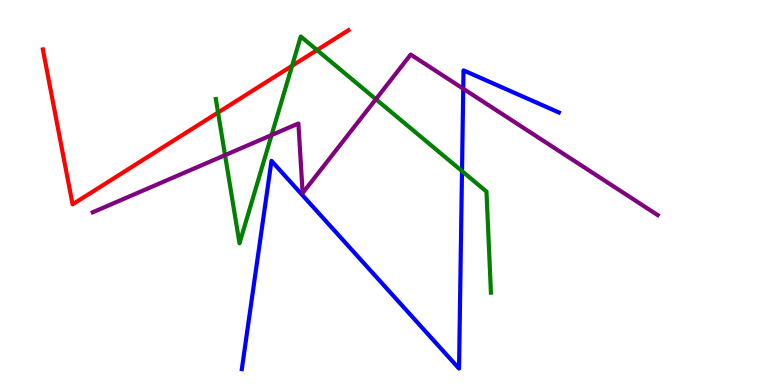[{'lines': ['blue', 'red'], 'intersections': []}, {'lines': ['green', 'red'], 'intersections': [{'x': 2.81, 'y': 7.08}, {'x': 3.77, 'y': 8.29}, {'x': 4.09, 'y': 8.7}]}, {'lines': ['purple', 'red'], 'intersections': []}, {'lines': ['blue', 'green'], 'intersections': [{'x': 5.96, 'y': 5.55}]}, {'lines': ['blue', 'purple'], 'intersections': [{'x': 5.98, 'y': 7.7}]}, {'lines': ['green', 'purple'], 'intersections': [{'x': 2.9, 'y': 5.97}, {'x': 3.5, 'y': 6.49}, {'x': 4.85, 'y': 7.42}]}]